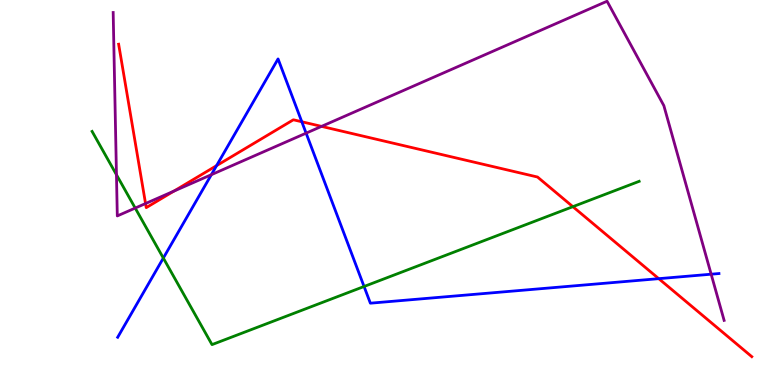[{'lines': ['blue', 'red'], 'intersections': [{'x': 2.79, 'y': 5.7}, {'x': 3.89, 'y': 6.84}, {'x': 8.5, 'y': 2.76}]}, {'lines': ['green', 'red'], 'intersections': [{'x': 7.39, 'y': 4.63}]}, {'lines': ['purple', 'red'], 'intersections': [{'x': 1.88, 'y': 4.71}, {'x': 2.24, 'y': 5.04}, {'x': 4.15, 'y': 6.72}]}, {'lines': ['blue', 'green'], 'intersections': [{'x': 2.11, 'y': 3.3}, {'x': 4.7, 'y': 2.56}]}, {'lines': ['blue', 'purple'], 'intersections': [{'x': 2.73, 'y': 5.46}, {'x': 3.95, 'y': 6.54}, {'x': 9.18, 'y': 2.88}]}, {'lines': ['green', 'purple'], 'intersections': [{'x': 1.5, 'y': 5.46}, {'x': 1.74, 'y': 4.6}]}]